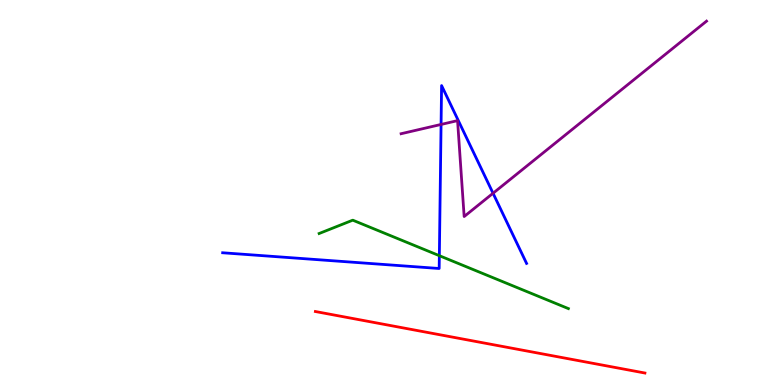[{'lines': ['blue', 'red'], 'intersections': []}, {'lines': ['green', 'red'], 'intersections': []}, {'lines': ['purple', 'red'], 'intersections': []}, {'lines': ['blue', 'green'], 'intersections': [{'x': 5.67, 'y': 3.36}]}, {'lines': ['blue', 'purple'], 'intersections': [{'x': 5.69, 'y': 6.77}, {'x': 6.36, 'y': 4.98}]}, {'lines': ['green', 'purple'], 'intersections': []}]